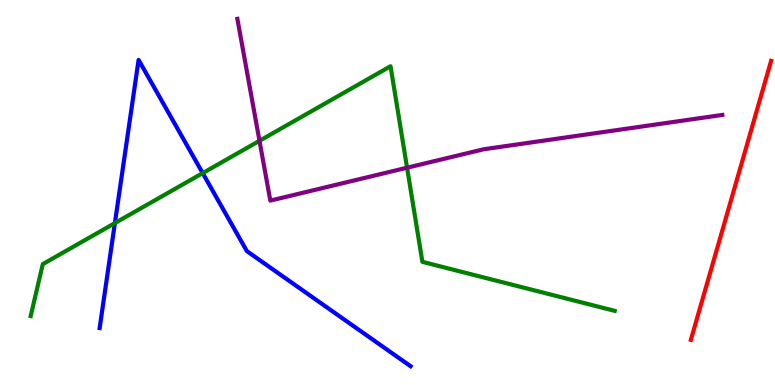[{'lines': ['blue', 'red'], 'intersections': []}, {'lines': ['green', 'red'], 'intersections': []}, {'lines': ['purple', 'red'], 'intersections': []}, {'lines': ['blue', 'green'], 'intersections': [{'x': 1.48, 'y': 4.21}, {'x': 2.62, 'y': 5.5}]}, {'lines': ['blue', 'purple'], 'intersections': []}, {'lines': ['green', 'purple'], 'intersections': [{'x': 3.35, 'y': 6.34}, {'x': 5.25, 'y': 5.64}]}]